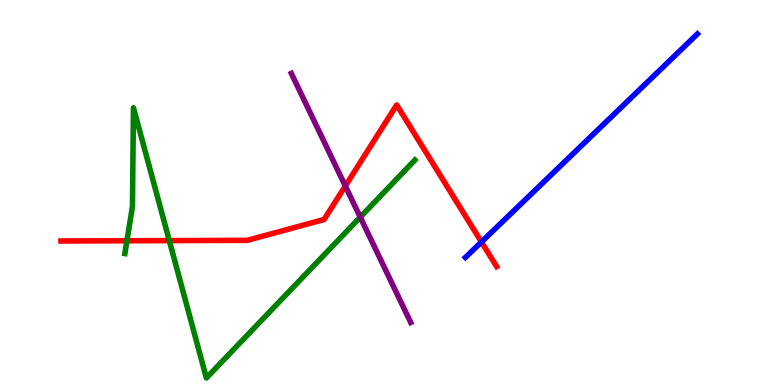[{'lines': ['blue', 'red'], 'intersections': [{'x': 6.21, 'y': 3.72}]}, {'lines': ['green', 'red'], 'intersections': [{'x': 1.64, 'y': 3.75}, {'x': 2.18, 'y': 3.75}]}, {'lines': ['purple', 'red'], 'intersections': [{'x': 4.46, 'y': 5.17}]}, {'lines': ['blue', 'green'], 'intersections': []}, {'lines': ['blue', 'purple'], 'intersections': []}, {'lines': ['green', 'purple'], 'intersections': [{'x': 4.65, 'y': 4.36}]}]